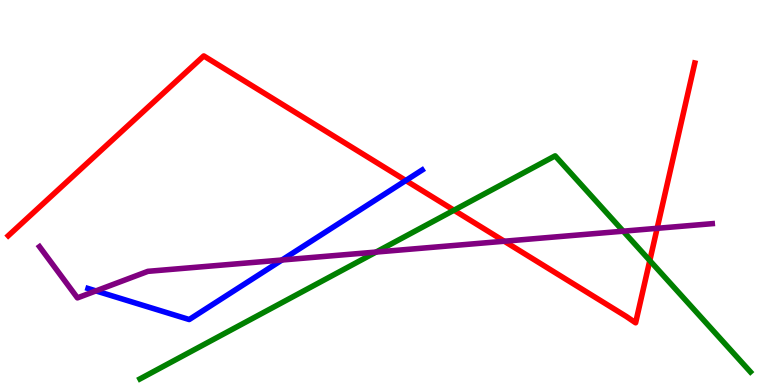[{'lines': ['blue', 'red'], 'intersections': [{'x': 5.24, 'y': 5.31}]}, {'lines': ['green', 'red'], 'intersections': [{'x': 5.86, 'y': 4.54}, {'x': 8.38, 'y': 3.23}]}, {'lines': ['purple', 'red'], 'intersections': [{'x': 6.51, 'y': 3.73}, {'x': 8.48, 'y': 4.07}]}, {'lines': ['blue', 'green'], 'intersections': []}, {'lines': ['blue', 'purple'], 'intersections': [{'x': 1.24, 'y': 2.44}, {'x': 3.64, 'y': 3.25}]}, {'lines': ['green', 'purple'], 'intersections': [{'x': 4.85, 'y': 3.45}, {'x': 8.04, 'y': 4.0}]}]